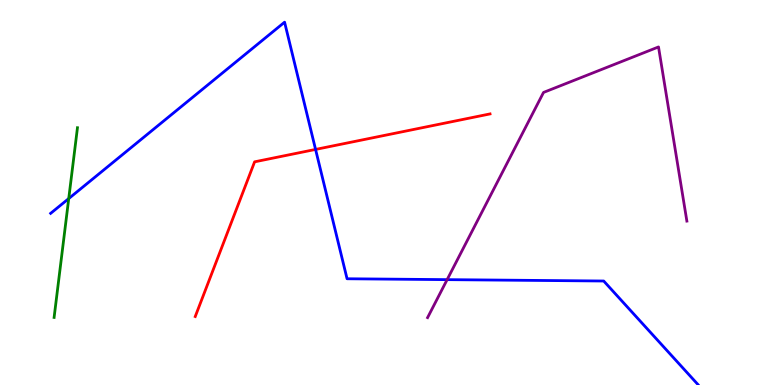[{'lines': ['blue', 'red'], 'intersections': [{'x': 4.07, 'y': 6.12}]}, {'lines': ['green', 'red'], 'intersections': []}, {'lines': ['purple', 'red'], 'intersections': []}, {'lines': ['blue', 'green'], 'intersections': [{'x': 0.887, 'y': 4.84}]}, {'lines': ['blue', 'purple'], 'intersections': [{'x': 5.77, 'y': 2.74}]}, {'lines': ['green', 'purple'], 'intersections': []}]